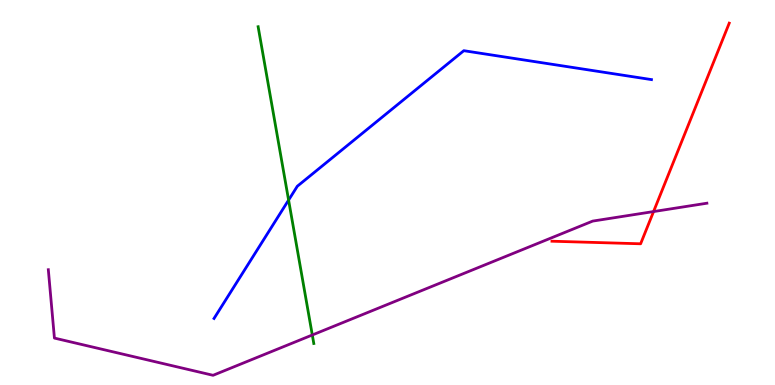[{'lines': ['blue', 'red'], 'intersections': []}, {'lines': ['green', 'red'], 'intersections': []}, {'lines': ['purple', 'red'], 'intersections': [{'x': 8.43, 'y': 4.5}]}, {'lines': ['blue', 'green'], 'intersections': [{'x': 3.72, 'y': 4.8}]}, {'lines': ['blue', 'purple'], 'intersections': []}, {'lines': ['green', 'purple'], 'intersections': [{'x': 4.03, 'y': 1.3}]}]